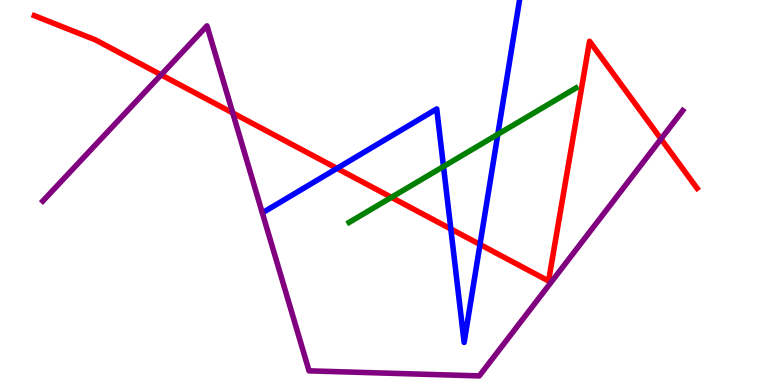[{'lines': ['blue', 'red'], 'intersections': [{'x': 4.35, 'y': 5.63}, {'x': 5.82, 'y': 4.05}, {'x': 6.19, 'y': 3.65}]}, {'lines': ['green', 'red'], 'intersections': [{'x': 5.05, 'y': 4.87}]}, {'lines': ['purple', 'red'], 'intersections': [{'x': 2.08, 'y': 8.06}, {'x': 3.0, 'y': 7.07}, {'x': 8.53, 'y': 6.39}]}, {'lines': ['blue', 'green'], 'intersections': [{'x': 5.72, 'y': 5.68}, {'x': 6.42, 'y': 6.51}]}, {'lines': ['blue', 'purple'], 'intersections': []}, {'lines': ['green', 'purple'], 'intersections': []}]